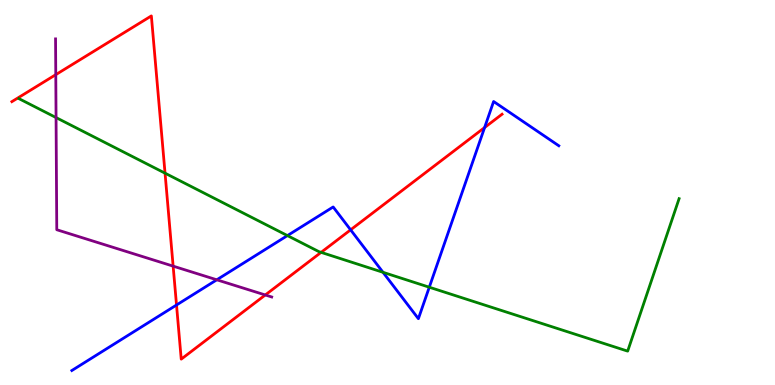[{'lines': ['blue', 'red'], 'intersections': [{'x': 2.28, 'y': 2.08}, {'x': 4.52, 'y': 4.03}, {'x': 6.25, 'y': 6.69}]}, {'lines': ['green', 'red'], 'intersections': [{'x': 2.13, 'y': 5.5}, {'x': 4.14, 'y': 3.45}]}, {'lines': ['purple', 'red'], 'intersections': [{'x': 0.72, 'y': 8.06}, {'x': 2.23, 'y': 3.09}, {'x': 3.42, 'y': 2.34}]}, {'lines': ['blue', 'green'], 'intersections': [{'x': 3.71, 'y': 3.88}, {'x': 4.94, 'y': 2.93}, {'x': 5.54, 'y': 2.54}]}, {'lines': ['blue', 'purple'], 'intersections': [{'x': 2.8, 'y': 2.73}]}, {'lines': ['green', 'purple'], 'intersections': [{'x': 0.723, 'y': 6.95}]}]